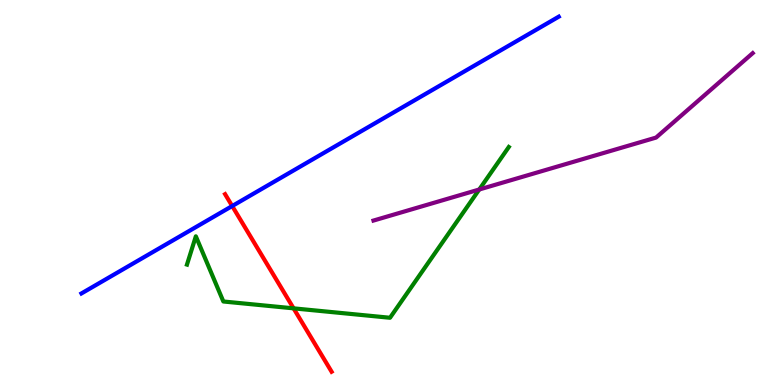[{'lines': ['blue', 'red'], 'intersections': [{'x': 3.0, 'y': 4.65}]}, {'lines': ['green', 'red'], 'intersections': [{'x': 3.79, 'y': 1.99}]}, {'lines': ['purple', 'red'], 'intersections': []}, {'lines': ['blue', 'green'], 'intersections': []}, {'lines': ['blue', 'purple'], 'intersections': []}, {'lines': ['green', 'purple'], 'intersections': [{'x': 6.18, 'y': 5.08}]}]